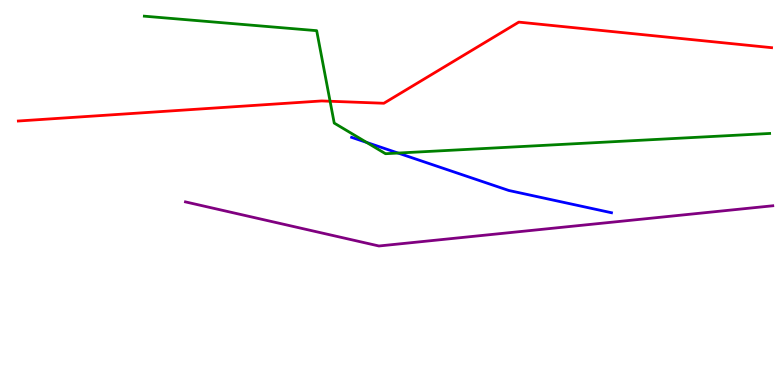[{'lines': ['blue', 'red'], 'intersections': []}, {'lines': ['green', 'red'], 'intersections': [{'x': 4.26, 'y': 7.37}]}, {'lines': ['purple', 'red'], 'intersections': []}, {'lines': ['blue', 'green'], 'intersections': [{'x': 4.73, 'y': 6.3}, {'x': 5.14, 'y': 6.02}]}, {'lines': ['blue', 'purple'], 'intersections': []}, {'lines': ['green', 'purple'], 'intersections': []}]